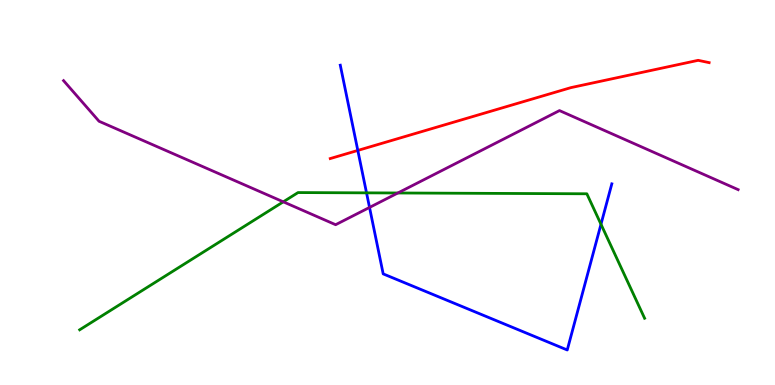[{'lines': ['blue', 'red'], 'intersections': [{'x': 4.62, 'y': 6.09}]}, {'lines': ['green', 'red'], 'intersections': []}, {'lines': ['purple', 'red'], 'intersections': []}, {'lines': ['blue', 'green'], 'intersections': [{'x': 4.73, 'y': 4.99}, {'x': 7.75, 'y': 4.18}]}, {'lines': ['blue', 'purple'], 'intersections': [{'x': 4.77, 'y': 4.61}]}, {'lines': ['green', 'purple'], 'intersections': [{'x': 3.66, 'y': 4.76}, {'x': 5.13, 'y': 4.99}]}]